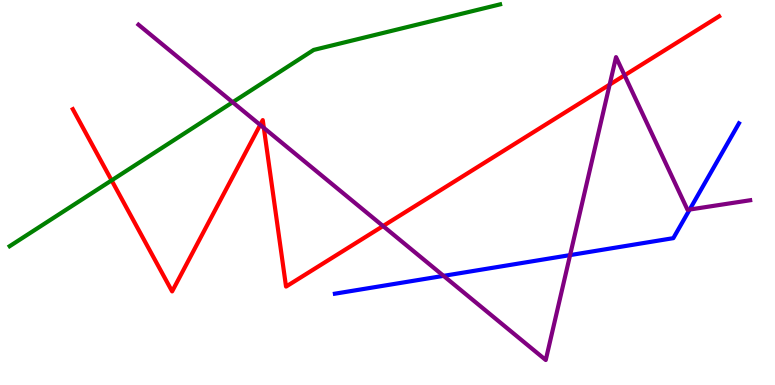[{'lines': ['blue', 'red'], 'intersections': []}, {'lines': ['green', 'red'], 'intersections': [{'x': 1.44, 'y': 5.31}]}, {'lines': ['purple', 'red'], 'intersections': [{'x': 3.36, 'y': 6.76}, {'x': 3.4, 'y': 6.68}, {'x': 4.94, 'y': 4.13}, {'x': 7.87, 'y': 7.8}, {'x': 8.06, 'y': 8.04}]}, {'lines': ['blue', 'green'], 'intersections': []}, {'lines': ['blue', 'purple'], 'intersections': [{'x': 5.72, 'y': 2.83}, {'x': 7.36, 'y': 3.37}, {'x': 8.9, 'y': 4.56}]}, {'lines': ['green', 'purple'], 'intersections': [{'x': 3.0, 'y': 7.34}]}]